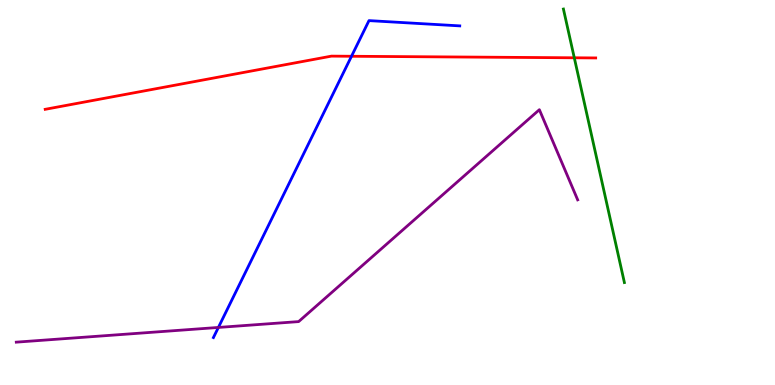[{'lines': ['blue', 'red'], 'intersections': [{'x': 4.54, 'y': 8.54}]}, {'lines': ['green', 'red'], 'intersections': [{'x': 7.41, 'y': 8.5}]}, {'lines': ['purple', 'red'], 'intersections': []}, {'lines': ['blue', 'green'], 'intersections': []}, {'lines': ['blue', 'purple'], 'intersections': [{'x': 2.82, 'y': 1.49}]}, {'lines': ['green', 'purple'], 'intersections': []}]